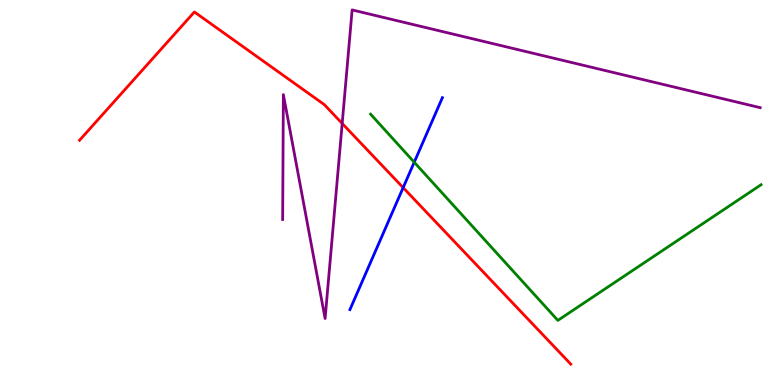[{'lines': ['blue', 'red'], 'intersections': [{'x': 5.2, 'y': 5.13}]}, {'lines': ['green', 'red'], 'intersections': []}, {'lines': ['purple', 'red'], 'intersections': [{'x': 4.42, 'y': 6.79}]}, {'lines': ['blue', 'green'], 'intersections': [{'x': 5.34, 'y': 5.79}]}, {'lines': ['blue', 'purple'], 'intersections': []}, {'lines': ['green', 'purple'], 'intersections': []}]